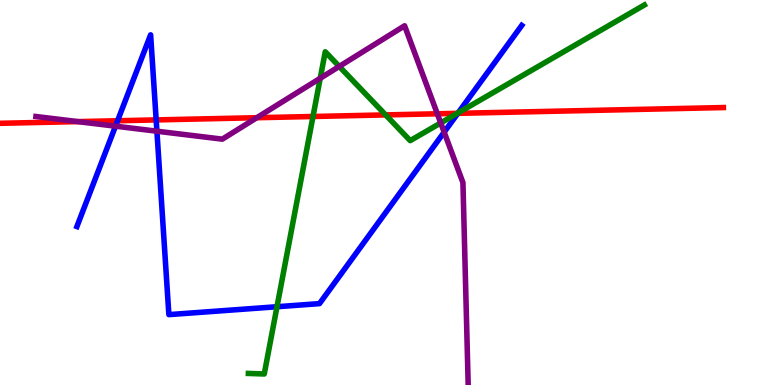[{'lines': ['blue', 'red'], 'intersections': [{'x': 1.52, 'y': 6.86}, {'x': 2.02, 'y': 6.89}, {'x': 5.91, 'y': 7.06}]}, {'lines': ['green', 'red'], 'intersections': [{'x': 4.04, 'y': 6.97}, {'x': 4.98, 'y': 7.02}, {'x': 5.9, 'y': 7.06}]}, {'lines': ['purple', 'red'], 'intersections': [{'x': 1.01, 'y': 6.84}, {'x': 3.31, 'y': 6.94}, {'x': 5.64, 'y': 7.04}]}, {'lines': ['blue', 'green'], 'intersections': [{'x': 3.57, 'y': 2.03}, {'x': 5.91, 'y': 7.07}]}, {'lines': ['blue', 'purple'], 'intersections': [{'x': 1.49, 'y': 6.72}, {'x': 2.02, 'y': 6.59}, {'x': 5.73, 'y': 6.57}]}, {'lines': ['green', 'purple'], 'intersections': [{'x': 4.13, 'y': 7.97}, {'x': 4.38, 'y': 8.27}, {'x': 5.69, 'y': 6.81}]}]